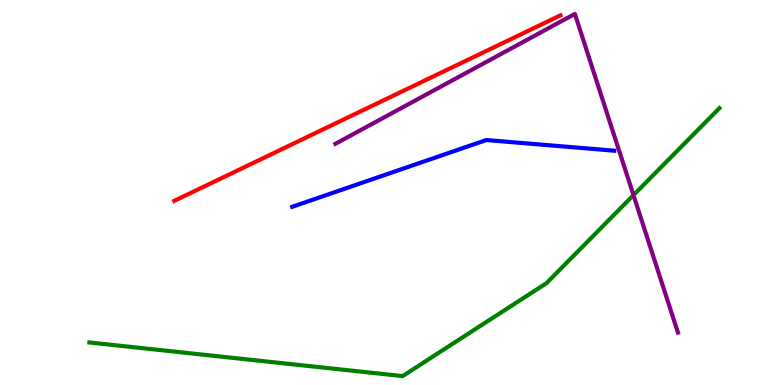[{'lines': ['blue', 'red'], 'intersections': []}, {'lines': ['green', 'red'], 'intersections': []}, {'lines': ['purple', 'red'], 'intersections': []}, {'lines': ['blue', 'green'], 'intersections': []}, {'lines': ['blue', 'purple'], 'intersections': []}, {'lines': ['green', 'purple'], 'intersections': [{'x': 8.17, 'y': 4.93}]}]